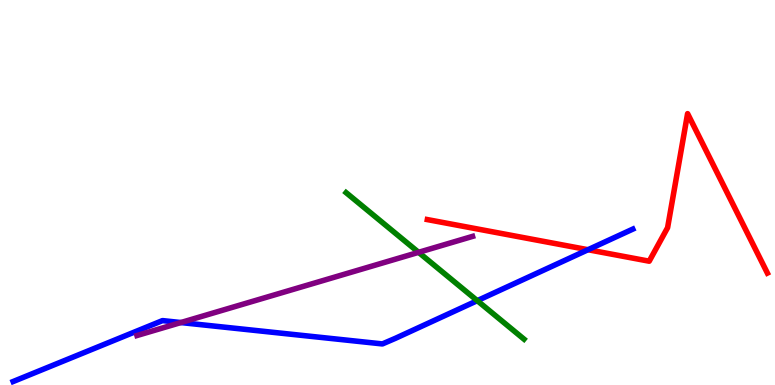[{'lines': ['blue', 'red'], 'intersections': [{'x': 7.59, 'y': 3.51}]}, {'lines': ['green', 'red'], 'intersections': []}, {'lines': ['purple', 'red'], 'intersections': []}, {'lines': ['blue', 'green'], 'intersections': [{'x': 6.16, 'y': 2.19}]}, {'lines': ['blue', 'purple'], 'intersections': [{'x': 2.33, 'y': 1.62}]}, {'lines': ['green', 'purple'], 'intersections': [{'x': 5.4, 'y': 3.45}]}]